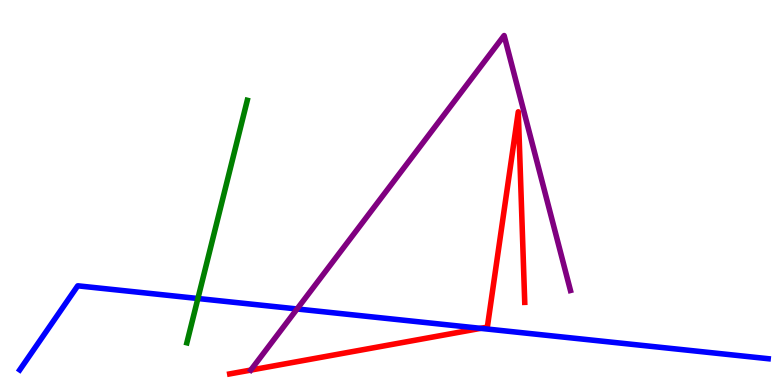[{'lines': ['blue', 'red'], 'intersections': [{'x': 6.2, 'y': 1.47}]}, {'lines': ['green', 'red'], 'intersections': []}, {'lines': ['purple', 'red'], 'intersections': [{'x': 3.24, 'y': 0.388}]}, {'lines': ['blue', 'green'], 'intersections': [{'x': 2.55, 'y': 2.25}]}, {'lines': ['blue', 'purple'], 'intersections': [{'x': 3.83, 'y': 1.97}]}, {'lines': ['green', 'purple'], 'intersections': []}]